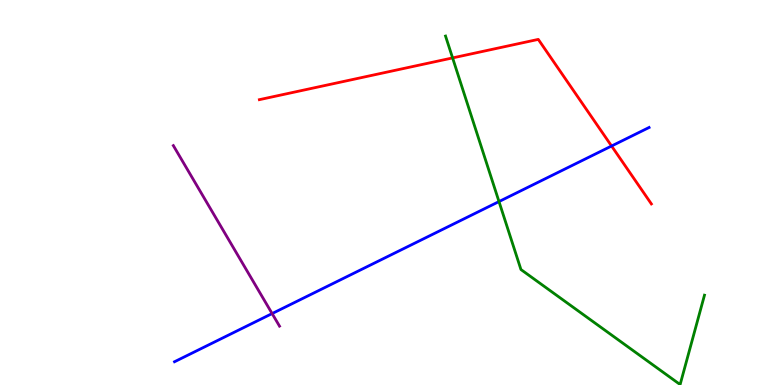[{'lines': ['blue', 'red'], 'intersections': [{'x': 7.89, 'y': 6.21}]}, {'lines': ['green', 'red'], 'intersections': [{'x': 5.84, 'y': 8.5}]}, {'lines': ['purple', 'red'], 'intersections': []}, {'lines': ['blue', 'green'], 'intersections': [{'x': 6.44, 'y': 4.76}]}, {'lines': ['blue', 'purple'], 'intersections': [{'x': 3.51, 'y': 1.86}]}, {'lines': ['green', 'purple'], 'intersections': []}]